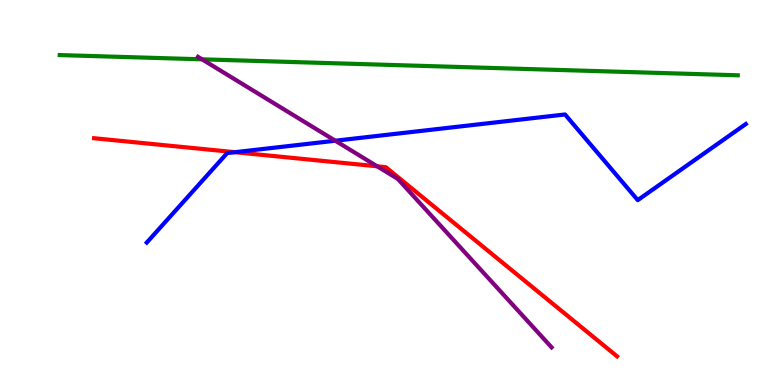[{'lines': ['blue', 'red'], 'intersections': [{'x': 3.03, 'y': 6.05}]}, {'lines': ['green', 'red'], 'intersections': []}, {'lines': ['purple', 'red'], 'intersections': [{'x': 4.87, 'y': 5.68}]}, {'lines': ['blue', 'green'], 'intersections': []}, {'lines': ['blue', 'purple'], 'intersections': [{'x': 4.33, 'y': 6.34}]}, {'lines': ['green', 'purple'], 'intersections': [{'x': 2.61, 'y': 8.46}]}]